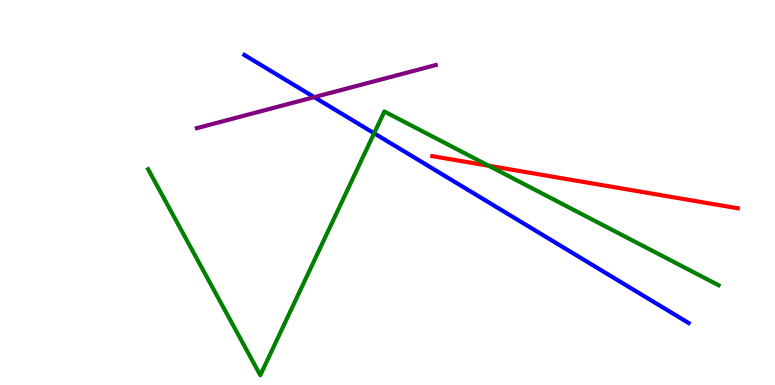[{'lines': ['blue', 'red'], 'intersections': []}, {'lines': ['green', 'red'], 'intersections': [{'x': 6.31, 'y': 5.69}]}, {'lines': ['purple', 'red'], 'intersections': []}, {'lines': ['blue', 'green'], 'intersections': [{'x': 4.83, 'y': 6.54}]}, {'lines': ['blue', 'purple'], 'intersections': [{'x': 4.05, 'y': 7.48}]}, {'lines': ['green', 'purple'], 'intersections': []}]